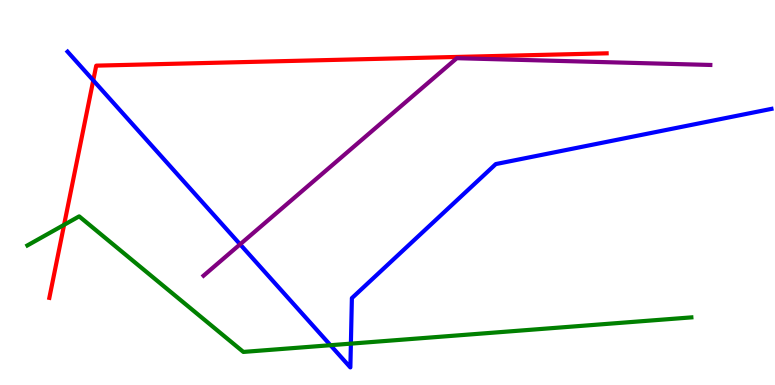[{'lines': ['blue', 'red'], 'intersections': [{'x': 1.2, 'y': 7.91}]}, {'lines': ['green', 'red'], 'intersections': [{'x': 0.827, 'y': 4.16}]}, {'lines': ['purple', 'red'], 'intersections': []}, {'lines': ['blue', 'green'], 'intersections': [{'x': 4.26, 'y': 1.03}, {'x': 4.53, 'y': 1.07}]}, {'lines': ['blue', 'purple'], 'intersections': [{'x': 3.1, 'y': 3.65}]}, {'lines': ['green', 'purple'], 'intersections': []}]